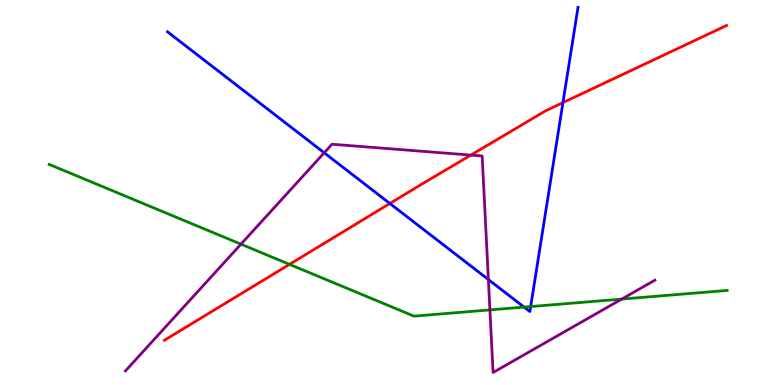[{'lines': ['blue', 'red'], 'intersections': [{'x': 5.03, 'y': 4.71}, {'x': 7.26, 'y': 7.33}]}, {'lines': ['green', 'red'], 'intersections': [{'x': 3.74, 'y': 3.13}]}, {'lines': ['purple', 'red'], 'intersections': [{'x': 6.08, 'y': 5.97}]}, {'lines': ['blue', 'green'], 'intersections': [{'x': 6.76, 'y': 2.02}, {'x': 6.85, 'y': 2.04}]}, {'lines': ['blue', 'purple'], 'intersections': [{'x': 4.18, 'y': 6.03}, {'x': 6.3, 'y': 2.74}]}, {'lines': ['green', 'purple'], 'intersections': [{'x': 3.11, 'y': 3.66}, {'x': 6.32, 'y': 1.95}, {'x': 8.02, 'y': 2.23}]}]